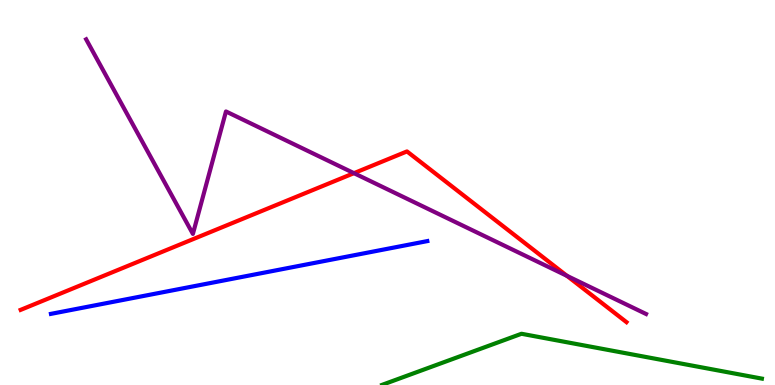[{'lines': ['blue', 'red'], 'intersections': []}, {'lines': ['green', 'red'], 'intersections': []}, {'lines': ['purple', 'red'], 'intersections': [{'x': 4.57, 'y': 5.5}, {'x': 7.32, 'y': 2.84}]}, {'lines': ['blue', 'green'], 'intersections': []}, {'lines': ['blue', 'purple'], 'intersections': []}, {'lines': ['green', 'purple'], 'intersections': []}]